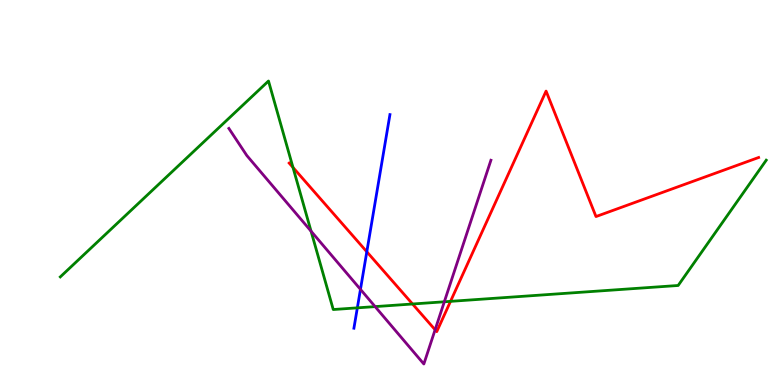[{'lines': ['blue', 'red'], 'intersections': [{'x': 4.73, 'y': 3.46}]}, {'lines': ['green', 'red'], 'intersections': [{'x': 3.78, 'y': 5.65}, {'x': 5.32, 'y': 2.1}, {'x': 5.81, 'y': 2.17}]}, {'lines': ['purple', 'red'], 'intersections': [{'x': 5.61, 'y': 1.43}]}, {'lines': ['blue', 'green'], 'intersections': [{'x': 4.61, 'y': 2.0}]}, {'lines': ['blue', 'purple'], 'intersections': [{'x': 4.65, 'y': 2.48}]}, {'lines': ['green', 'purple'], 'intersections': [{'x': 4.01, 'y': 4.0}, {'x': 4.84, 'y': 2.04}, {'x': 5.73, 'y': 2.16}]}]